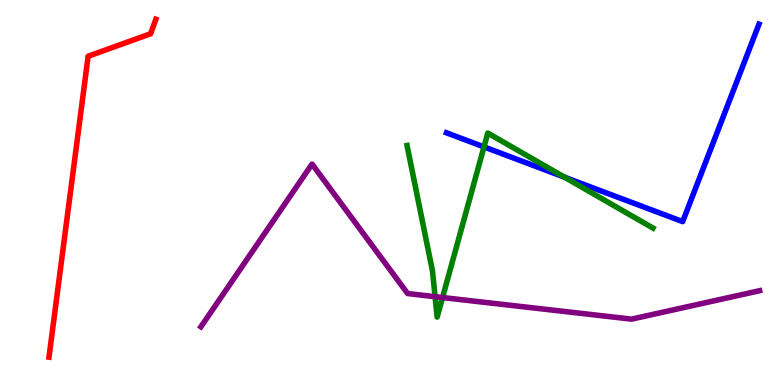[{'lines': ['blue', 'red'], 'intersections': []}, {'lines': ['green', 'red'], 'intersections': []}, {'lines': ['purple', 'red'], 'intersections': []}, {'lines': ['blue', 'green'], 'intersections': [{'x': 6.25, 'y': 6.18}, {'x': 7.28, 'y': 5.4}]}, {'lines': ['blue', 'purple'], 'intersections': []}, {'lines': ['green', 'purple'], 'intersections': [{'x': 5.61, 'y': 2.29}, {'x': 5.71, 'y': 2.27}]}]